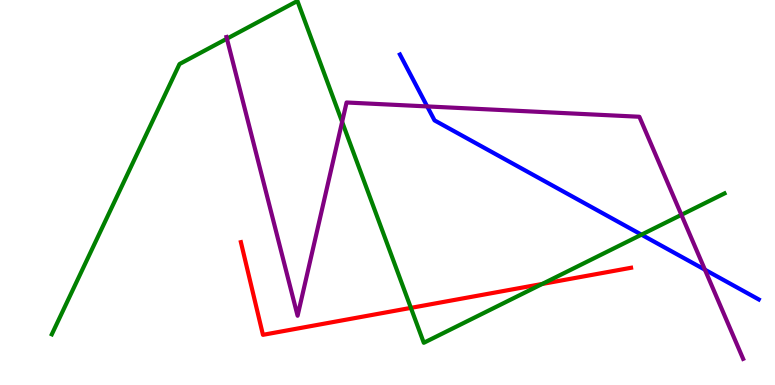[{'lines': ['blue', 'red'], 'intersections': []}, {'lines': ['green', 'red'], 'intersections': [{'x': 5.3, 'y': 2.0}, {'x': 7.0, 'y': 2.62}]}, {'lines': ['purple', 'red'], 'intersections': []}, {'lines': ['blue', 'green'], 'intersections': [{'x': 8.28, 'y': 3.9}]}, {'lines': ['blue', 'purple'], 'intersections': [{'x': 5.51, 'y': 7.24}, {'x': 9.1, 'y': 2.99}]}, {'lines': ['green', 'purple'], 'intersections': [{'x': 2.93, 'y': 8.99}, {'x': 4.41, 'y': 6.83}, {'x': 8.79, 'y': 4.42}]}]